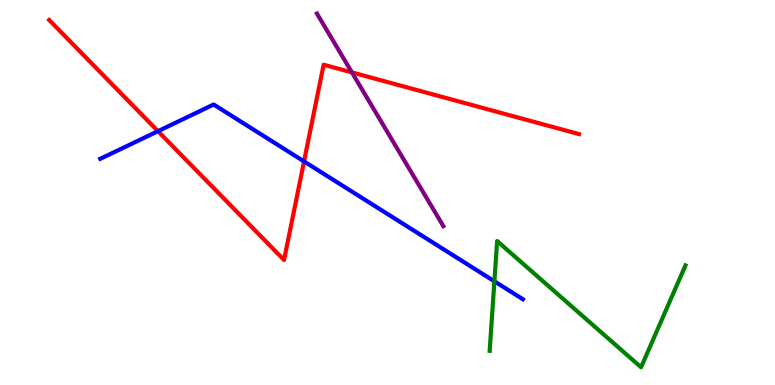[{'lines': ['blue', 'red'], 'intersections': [{'x': 2.04, 'y': 6.59}, {'x': 3.92, 'y': 5.81}]}, {'lines': ['green', 'red'], 'intersections': []}, {'lines': ['purple', 'red'], 'intersections': [{'x': 4.54, 'y': 8.12}]}, {'lines': ['blue', 'green'], 'intersections': [{'x': 6.38, 'y': 2.69}]}, {'lines': ['blue', 'purple'], 'intersections': []}, {'lines': ['green', 'purple'], 'intersections': []}]